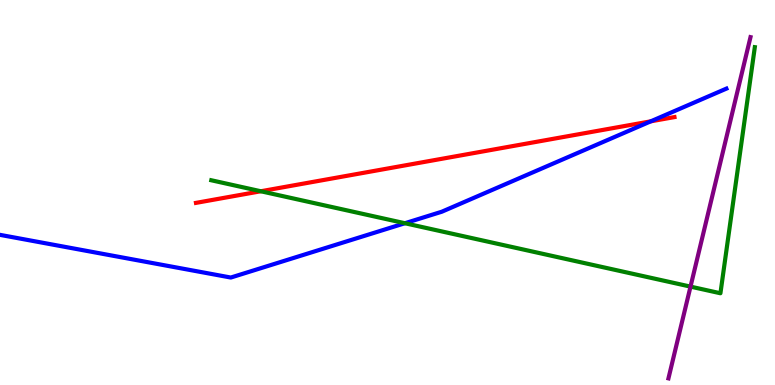[{'lines': ['blue', 'red'], 'intersections': [{'x': 8.4, 'y': 6.85}]}, {'lines': ['green', 'red'], 'intersections': [{'x': 3.37, 'y': 5.03}]}, {'lines': ['purple', 'red'], 'intersections': []}, {'lines': ['blue', 'green'], 'intersections': [{'x': 5.22, 'y': 4.2}]}, {'lines': ['blue', 'purple'], 'intersections': []}, {'lines': ['green', 'purple'], 'intersections': [{'x': 8.91, 'y': 2.56}]}]